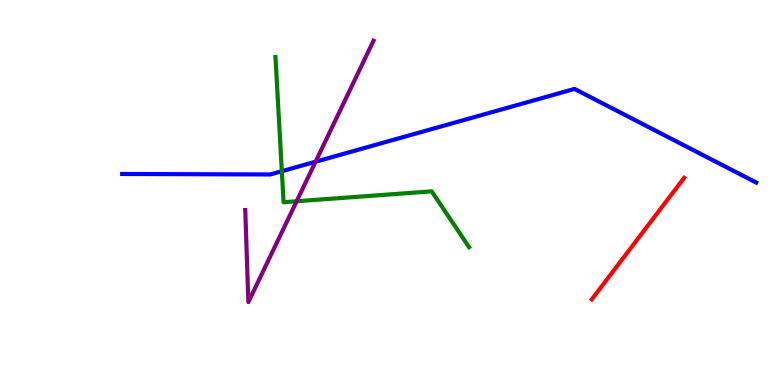[{'lines': ['blue', 'red'], 'intersections': []}, {'lines': ['green', 'red'], 'intersections': []}, {'lines': ['purple', 'red'], 'intersections': []}, {'lines': ['blue', 'green'], 'intersections': [{'x': 3.64, 'y': 5.55}]}, {'lines': ['blue', 'purple'], 'intersections': [{'x': 4.07, 'y': 5.8}]}, {'lines': ['green', 'purple'], 'intersections': [{'x': 3.83, 'y': 4.77}]}]